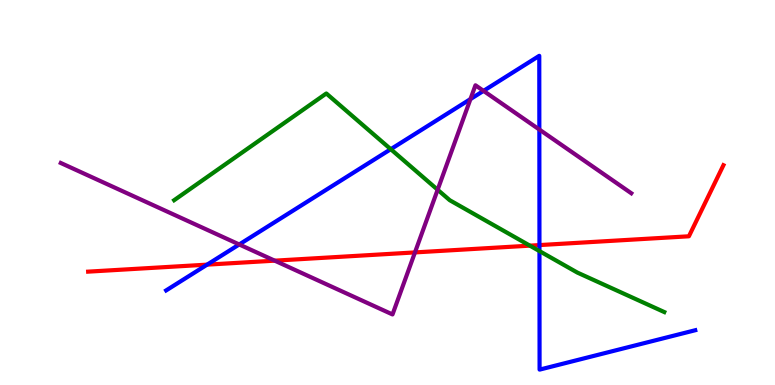[{'lines': ['blue', 'red'], 'intersections': [{'x': 2.67, 'y': 3.13}, {'x': 6.96, 'y': 3.63}]}, {'lines': ['green', 'red'], 'intersections': [{'x': 6.84, 'y': 3.62}]}, {'lines': ['purple', 'red'], 'intersections': [{'x': 3.54, 'y': 3.23}, {'x': 5.35, 'y': 3.44}]}, {'lines': ['blue', 'green'], 'intersections': [{'x': 5.04, 'y': 6.12}, {'x': 6.96, 'y': 3.48}]}, {'lines': ['blue', 'purple'], 'intersections': [{'x': 3.09, 'y': 3.65}, {'x': 6.07, 'y': 7.43}, {'x': 6.24, 'y': 7.64}, {'x': 6.96, 'y': 6.64}]}, {'lines': ['green', 'purple'], 'intersections': [{'x': 5.65, 'y': 5.07}]}]